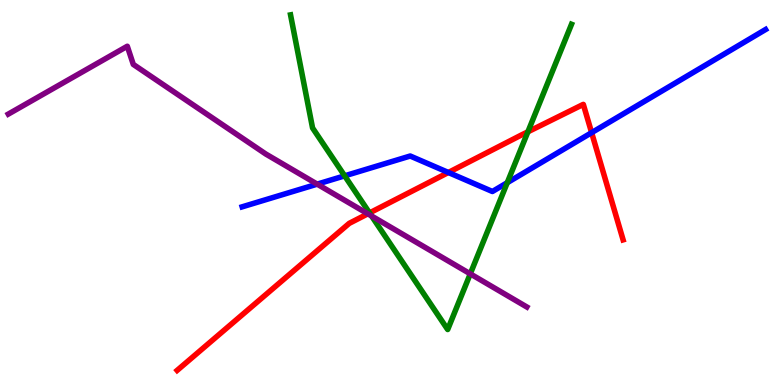[{'lines': ['blue', 'red'], 'intersections': [{'x': 5.79, 'y': 5.52}, {'x': 7.63, 'y': 6.55}]}, {'lines': ['green', 'red'], 'intersections': [{'x': 4.77, 'y': 4.47}, {'x': 6.81, 'y': 6.58}]}, {'lines': ['purple', 'red'], 'intersections': [{'x': 4.75, 'y': 4.45}]}, {'lines': ['blue', 'green'], 'intersections': [{'x': 4.45, 'y': 5.43}, {'x': 6.55, 'y': 5.25}]}, {'lines': ['blue', 'purple'], 'intersections': [{'x': 4.09, 'y': 5.22}]}, {'lines': ['green', 'purple'], 'intersections': [{'x': 4.79, 'y': 4.39}, {'x': 6.07, 'y': 2.89}]}]